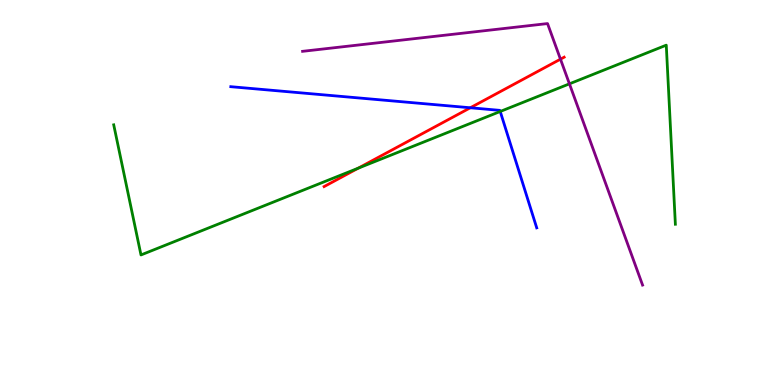[{'lines': ['blue', 'red'], 'intersections': [{'x': 6.07, 'y': 7.2}]}, {'lines': ['green', 'red'], 'intersections': [{'x': 4.62, 'y': 5.63}]}, {'lines': ['purple', 'red'], 'intersections': [{'x': 7.23, 'y': 8.46}]}, {'lines': ['blue', 'green'], 'intersections': [{'x': 6.45, 'y': 7.1}]}, {'lines': ['blue', 'purple'], 'intersections': []}, {'lines': ['green', 'purple'], 'intersections': [{'x': 7.35, 'y': 7.82}]}]